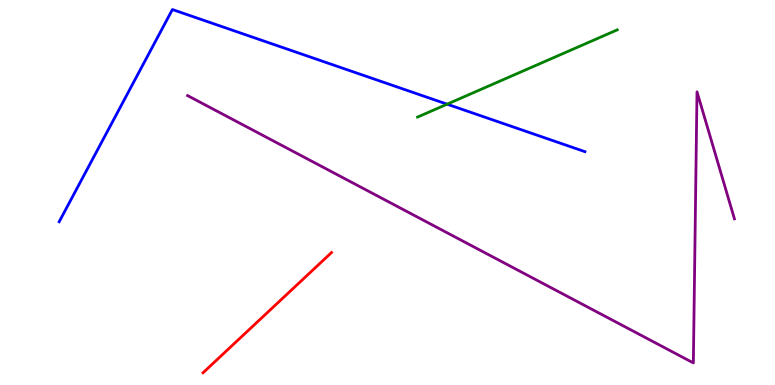[{'lines': ['blue', 'red'], 'intersections': []}, {'lines': ['green', 'red'], 'intersections': []}, {'lines': ['purple', 'red'], 'intersections': []}, {'lines': ['blue', 'green'], 'intersections': [{'x': 5.77, 'y': 7.29}]}, {'lines': ['blue', 'purple'], 'intersections': []}, {'lines': ['green', 'purple'], 'intersections': []}]